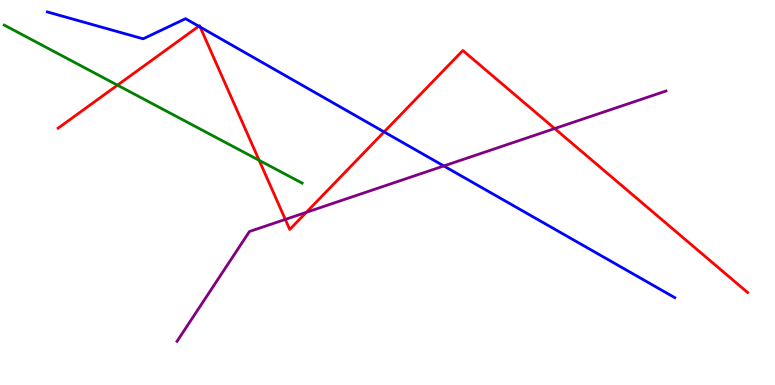[{'lines': ['blue', 'red'], 'intersections': [{'x': 2.56, 'y': 9.32}, {'x': 2.58, 'y': 9.3}, {'x': 4.96, 'y': 6.57}]}, {'lines': ['green', 'red'], 'intersections': [{'x': 1.52, 'y': 7.79}, {'x': 3.34, 'y': 5.84}]}, {'lines': ['purple', 'red'], 'intersections': [{'x': 3.68, 'y': 4.3}, {'x': 3.95, 'y': 4.49}, {'x': 7.16, 'y': 6.66}]}, {'lines': ['blue', 'green'], 'intersections': []}, {'lines': ['blue', 'purple'], 'intersections': [{'x': 5.73, 'y': 5.69}]}, {'lines': ['green', 'purple'], 'intersections': []}]